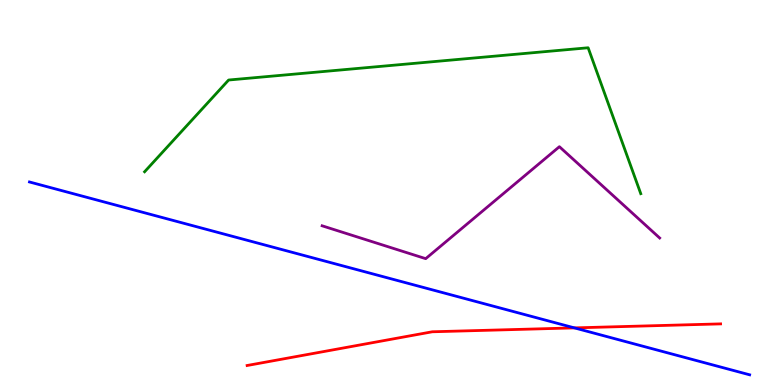[{'lines': ['blue', 'red'], 'intersections': [{'x': 7.41, 'y': 1.48}]}, {'lines': ['green', 'red'], 'intersections': []}, {'lines': ['purple', 'red'], 'intersections': []}, {'lines': ['blue', 'green'], 'intersections': []}, {'lines': ['blue', 'purple'], 'intersections': []}, {'lines': ['green', 'purple'], 'intersections': []}]